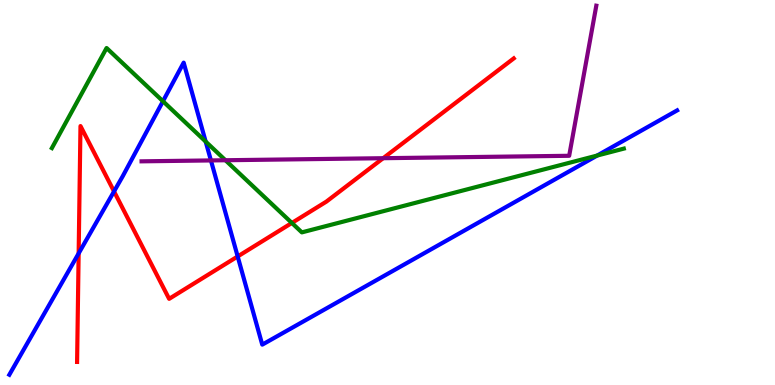[{'lines': ['blue', 'red'], 'intersections': [{'x': 1.01, 'y': 3.42}, {'x': 1.47, 'y': 5.03}, {'x': 3.07, 'y': 3.34}]}, {'lines': ['green', 'red'], 'intersections': [{'x': 3.77, 'y': 4.21}]}, {'lines': ['purple', 'red'], 'intersections': [{'x': 4.94, 'y': 5.89}]}, {'lines': ['blue', 'green'], 'intersections': [{'x': 2.1, 'y': 7.37}, {'x': 2.65, 'y': 6.32}, {'x': 7.71, 'y': 5.96}]}, {'lines': ['blue', 'purple'], 'intersections': [{'x': 2.72, 'y': 5.83}]}, {'lines': ['green', 'purple'], 'intersections': [{'x': 2.91, 'y': 5.84}]}]